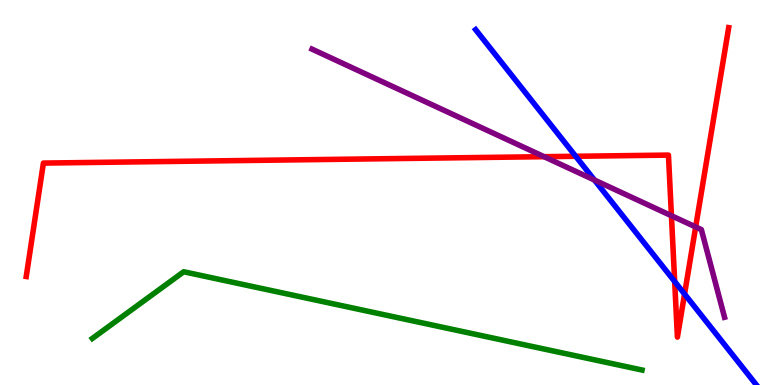[{'lines': ['blue', 'red'], 'intersections': [{'x': 7.43, 'y': 5.94}, {'x': 8.71, 'y': 2.69}, {'x': 8.83, 'y': 2.36}]}, {'lines': ['green', 'red'], 'intersections': []}, {'lines': ['purple', 'red'], 'intersections': [{'x': 7.02, 'y': 5.93}, {'x': 8.66, 'y': 4.4}, {'x': 8.98, 'y': 4.11}]}, {'lines': ['blue', 'green'], 'intersections': []}, {'lines': ['blue', 'purple'], 'intersections': [{'x': 7.67, 'y': 5.32}]}, {'lines': ['green', 'purple'], 'intersections': []}]